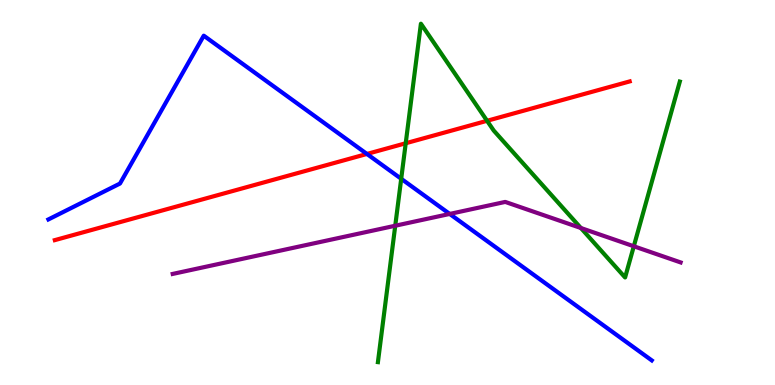[{'lines': ['blue', 'red'], 'intersections': [{'x': 4.73, 'y': 6.0}]}, {'lines': ['green', 'red'], 'intersections': [{'x': 5.24, 'y': 6.28}, {'x': 6.28, 'y': 6.86}]}, {'lines': ['purple', 'red'], 'intersections': []}, {'lines': ['blue', 'green'], 'intersections': [{'x': 5.18, 'y': 5.36}]}, {'lines': ['blue', 'purple'], 'intersections': [{'x': 5.8, 'y': 4.44}]}, {'lines': ['green', 'purple'], 'intersections': [{'x': 5.1, 'y': 4.14}, {'x': 7.5, 'y': 4.08}, {'x': 8.18, 'y': 3.6}]}]